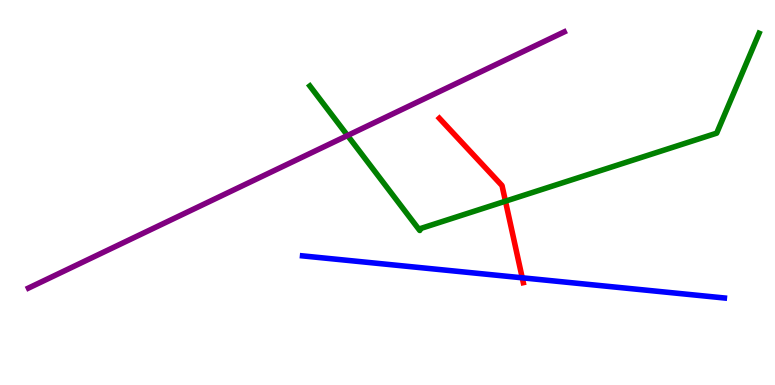[{'lines': ['blue', 'red'], 'intersections': [{'x': 6.74, 'y': 2.78}]}, {'lines': ['green', 'red'], 'intersections': [{'x': 6.52, 'y': 4.77}]}, {'lines': ['purple', 'red'], 'intersections': []}, {'lines': ['blue', 'green'], 'intersections': []}, {'lines': ['blue', 'purple'], 'intersections': []}, {'lines': ['green', 'purple'], 'intersections': [{'x': 4.48, 'y': 6.48}]}]